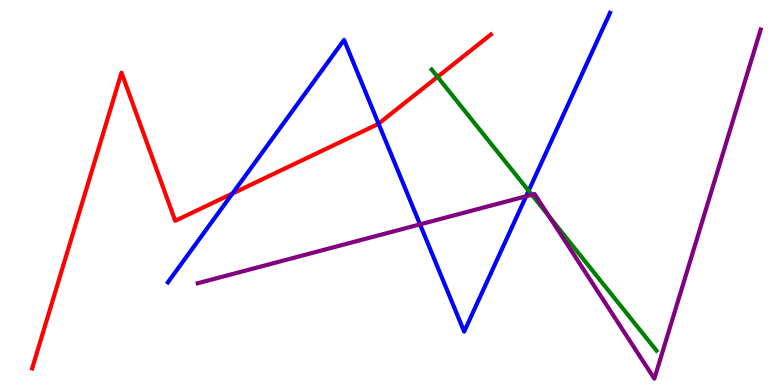[{'lines': ['blue', 'red'], 'intersections': [{'x': 3.0, 'y': 4.97}, {'x': 4.88, 'y': 6.79}]}, {'lines': ['green', 'red'], 'intersections': [{'x': 5.65, 'y': 8.0}]}, {'lines': ['purple', 'red'], 'intersections': []}, {'lines': ['blue', 'green'], 'intersections': [{'x': 6.82, 'y': 5.05}]}, {'lines': ['blue', 'purple'], 'intersections': [{'x': 5.42, 'y': 4.17}, {'x': 6.79, 'y': 4.9}]}, {'lines': ['green', 'purple'], 'intersections': [{'x': 6.86, 'y': 4.94}, {'x': 7.08, 'y': 4.39}]}]